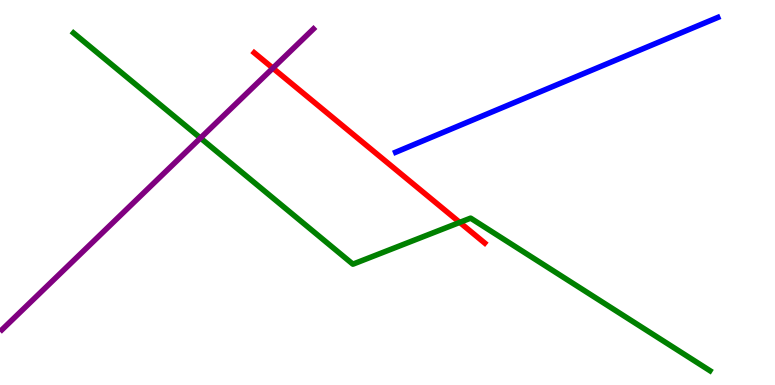[{'lines': ['blue', 'red'], 'intersections': []}, {'lines': ['green', 'red'], 'intersections': [{'x': 5.93, 'y': 4.22}]}, {'lines': ['purple', 'red'], 'intersections': [{'x': 3.52, 'y': 8.23}]}, {'lines': ['blue', 'green'], 'intersections': []}, {'lines': ['blue', 'purple'], 'intersections': []}, {'lines': ['green', 'purple'], 'intersections': [{'x': 2.59, 'y': 6.41}]}]